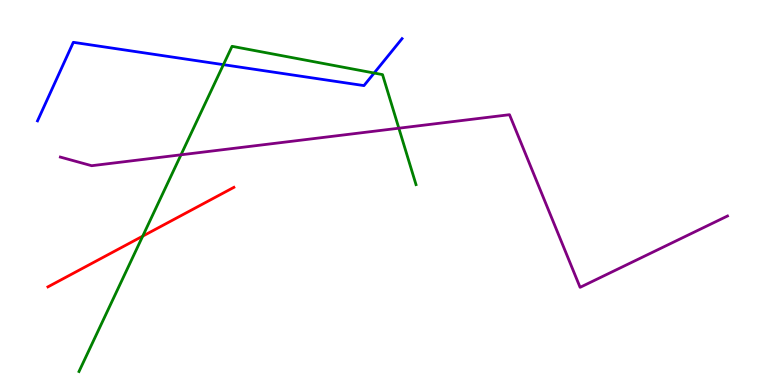[{'lines': ['blue', 'red'], 'intersections': []}, {'lines': ['green', 'red'], 'intersections': [{'x': 1.84, 'y': 3.87}]}, {'lines': ['purple', 'red'], 'intersections': []}, {'lines': ['blue', 'green'], 'intersections': [{'x': 2.88, 'y': 8.32}, {'x': 4.83, 'y': 8.1}]}, {'lines': ['blue', 'purple'], 'intersections': []}, {'lines': ['green', 'purple'], 'intersections': [{'x': 2.34, 'y': 5.98}, {'x': 5.15, 'y': 6.67}]}]